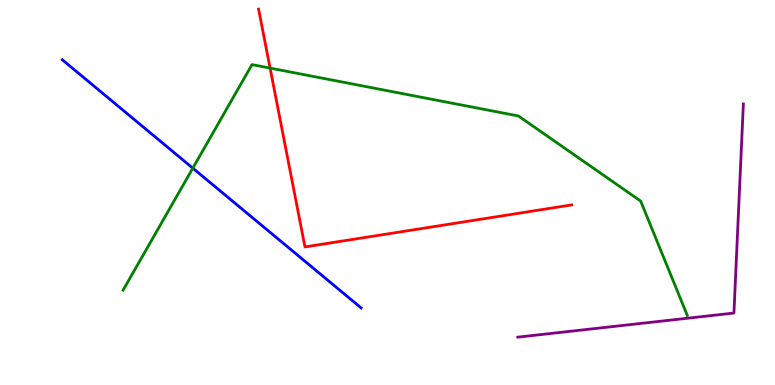[{'lines': ['blue', 'red'], 'intersections': []}, {'lines': ['green', 'red'], 'intersections': [{'x': 3.48, 'y': 8.23}]}, {'lines': ['purple', 'red'], 'intersections': []}, {'lines': ['blue', 'green'], 'intersections': [{'x': 2.49, 'y': 5.63}]}, {'lines': ['blue', 'purple'], 'intersections': []}, {'lines': ['green', 'purple'], 'intersections': []}]